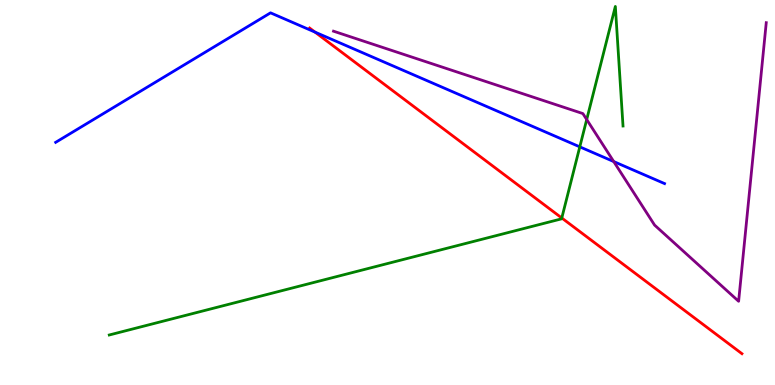[{'lines': ['blue', 'red'], 'intersections': [{'x': 4.06, 'y': 9.17}]}, {'lines': ['green', 'red'], 'intersections': [{'x': 7.25, 'y': 4.34}]}, {'lines': ['purple', 'red'], 'intersections': []}, {'lines': ['blue', 'green'], 'intersections': [{'x': 7.48, 'y': 6.19}]}, {'lines': ['blue', 'purple'], 'intersections': [{'x': 7.92, 'y': 5.8}]}, {'lines': ['green', 'purple'], 'intersections': [{'x': 7.57, 'y': 6.9}]}]